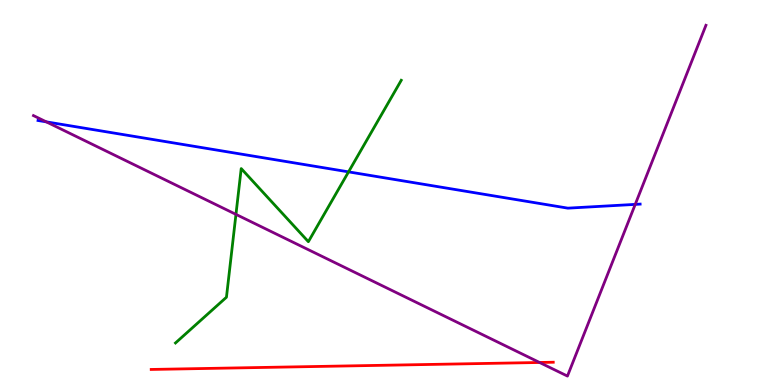[{'lines': ['blue', 'red'], 'intersections': []}, {'lines': ['green', 'red'], 'intersections': []}, {'lines': ['purple', 'red'], 'intersections': [{'x': 6.96, 'y': 0.585}]}, {'lines': ['blue', 'green'], 'intersections': [{'x': 4.5, 'y': 5.54}]}, {'lines': ['blue', 'purple'], 'intersections': [{'x': 0.597, 'y': 6.83}, {'x': 8.2, 'y': 4.69}]}, {'lines': ['green', 'purple'], 'intersections': [{'x': 3.04, 'y': 4.43}]}]